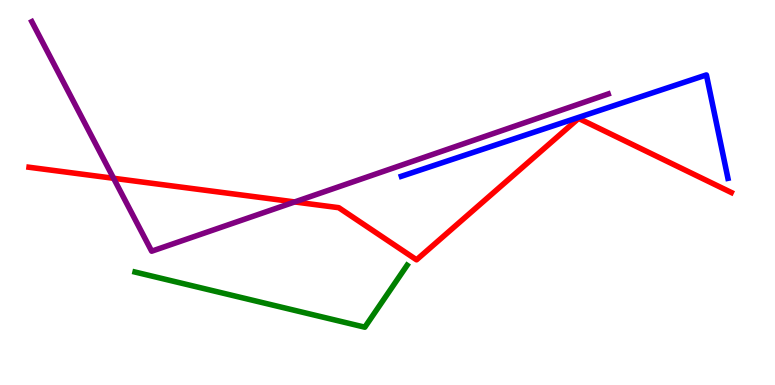[{'lines': ['blue', 'red'], 'intersections': []}, {'lines': ['green', 'red'], 'intersections': []}, {'lines': ['purple', 'red'], 'intersections': [{'x': 1.47, 'y': 5.37}, {'x': 3.8, 'y': 4.75}]}, {'lines': ['blue', 'green'], 'intersections': []}, {'lines': ['blue', 'purple'], 'intersections': []}, {'lines': ['green', 'purple'], 'intersections': []}]